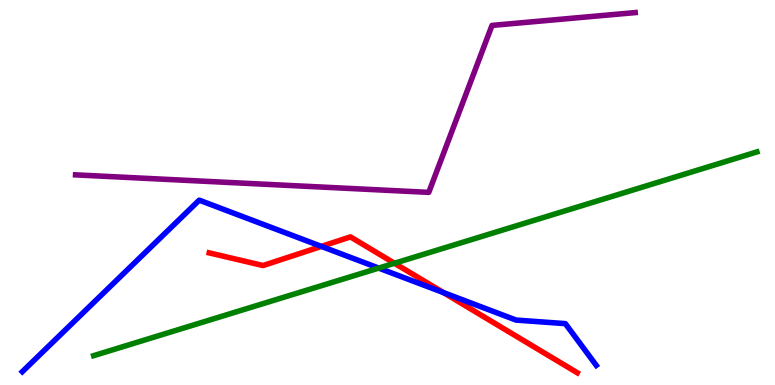[{'lines': ['blue', 'red'], 'intersections': [{'x': 4.15, 'y': 3.6}, {'x': 5.72, 'y': 2.4}]}, {'lines': ['green', 'red'], 'intersections': [{'x': 5.09, 'y': 3.16}]}, {'lines': ['purple', 'red'], 'intersections': []}, {'lines': ['blue', 'green'], 'intersections': [{'x': 4.89, 'y': 3.04}]}, {'lines': ['blue', 'purple'], 'intersections': []}, {'lines': ['green', 'purple'], 'intersections': []}]